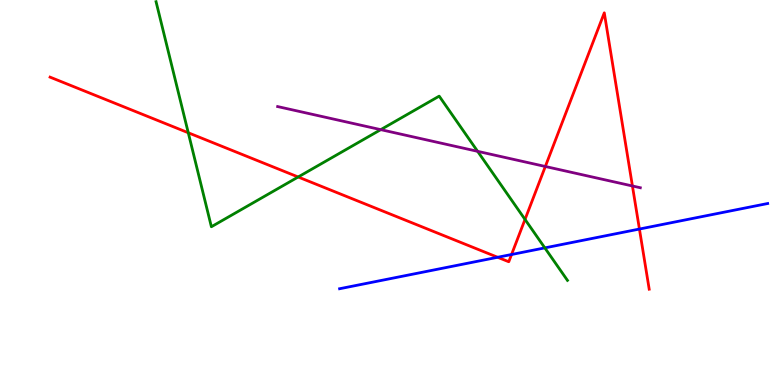[{'lines': ['blue', 'red'], 'intersections': [{'x': 6.42, 'y': 3.32}, {'x': 6.6, 'y': 3.39}, {'x': 8.25, 'y': 4.05}]}, {'lines': ['green', 'red'], 'intersections': [{'x': 2.43, 'y': 6.55}, {'x': 3.85, 'y': 5.4}, {'x': 6.77, 'y': 4.3}]}, {'lines': ['purple', 'red'], 'intersections': [{'x': 7.04, 'y': 5.68}, {'x': 8.16, 'y': 5.17}]}, {'lines': ['blue', 'green'], 'intersections': [{'x': 7.03, 'y': 3.56}]}, {'lines': ['blue', 'purple'], 'intersections': []}, {'lines': ['green', 'purple'], 'intersections': [{'x': 4.91, 'y': 6.63}, {'x': 6.16, 'y': 6.07}]}]